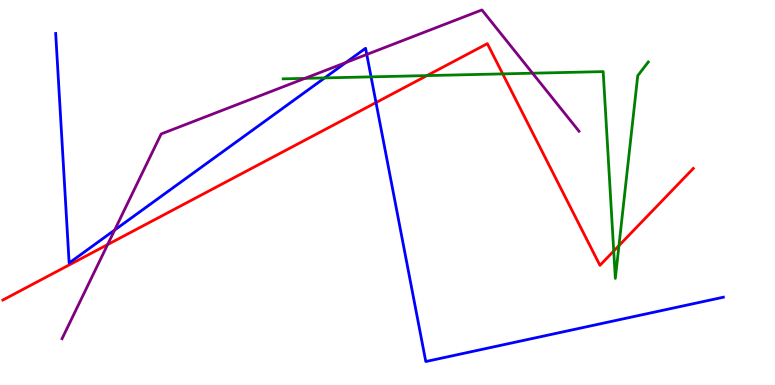[{'lines': ['blue', 'red'], 'intersections': [{'x': 4.85, 'y': 7.34}]}, {'lines': ['green', 'red'], 'intersections': [{'x': 5.51, 'y': 8.04}, {'x': 6.49, 'y': 8.08}, {'x': 7.92, 'y': 3.48}, {'x': 7.99, 'y': 3.62}]}, {'lines': ['purple', 'red'], 'intersections': [{'x': 1.39, 'y': 3.65}]}, {'lines': ['blue', 'green'], 'intersections': [{'x': 4.19, 'y': 7.98}, {'x': 4.79, 'y': 8.0}]}, {'lines': ['blue', 'purple'], 'intersections': [{'x': 1.48, 'y': 4.02}, {'x': 4.46, 'y': 8.38}, {'x': 4.73, 'y': 8.59}]}, {'lines': ['green', 'purple'], 'intersections': [{'x': 3.93, 'y': 7.96}, {'x': 6.87, 'y': 8.1}]}]